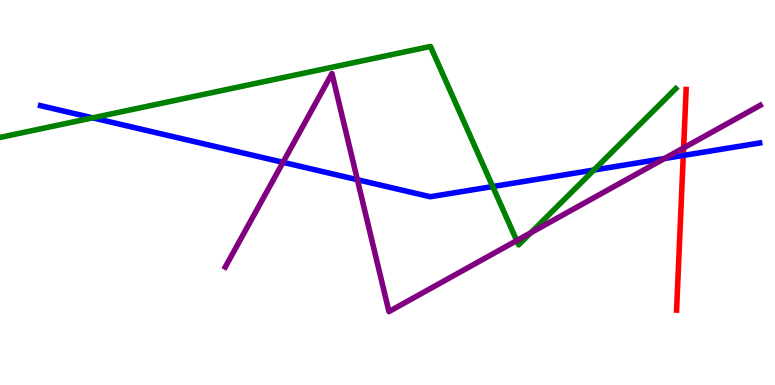[{'lines': ['blue', 'red'], 'intersections': [{'x': 8.82, 'y': 5.96}]}, {'lines': ['green', 'red'], 'intersections': []}, {'lines': ['purple', 'red'], 'intersections': [{'x': 8.82, 'y': 6.16}]}, {'lines': ['blue', 'green'], 'intersections': [{'x': 1.2, 'y': 6.94}, {'x': 6.36, 'y': 5.15}, {'x': 7.66, 'y': 5.58}]}, {'lines': ['blue', 'purple'], 'intersections': [{'x': 3.65, 'y': 5.78}, {'x': 4.61, 'y': 5.33}, {'x': 8.57, 'y': 5.88}]}, {'lines': ['green', 'purple'], 'intersections': [{'x': 6.67, 'y': 3.75}, {'x': 6.85, 'y': 3.95}]}]